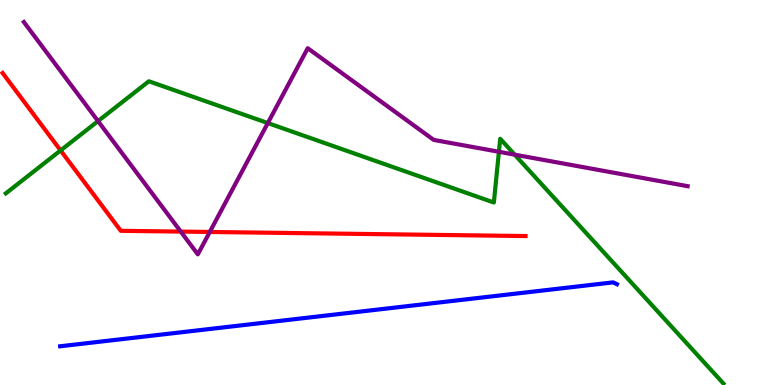[{'lines': ['blue', 'red'], 'intersections': []}, {'lines': ['green', 'red'], 'intersections': [{'x': 0.782, 'y': 6.09}]}, {'lines': ['purple', 'red'], 'intersections': [{'x': 2.33, 'y': 3.98}, {'x': 2.71, 'y': 3.98}]}, {'lines': ['blue', 'green'], 'intersections': []}, {'lines': ['blue', 'purple'], 'intersections': []}, {'lines': ['green', 'purple'], 'intersections': [{'x': 1.27, 'y': 6.85}, {'x': 3.46, 'y': 6.8}, {'x': 6.44, 'y': 6.06}, {'x': 6.64, 'y': 5.98}]}]